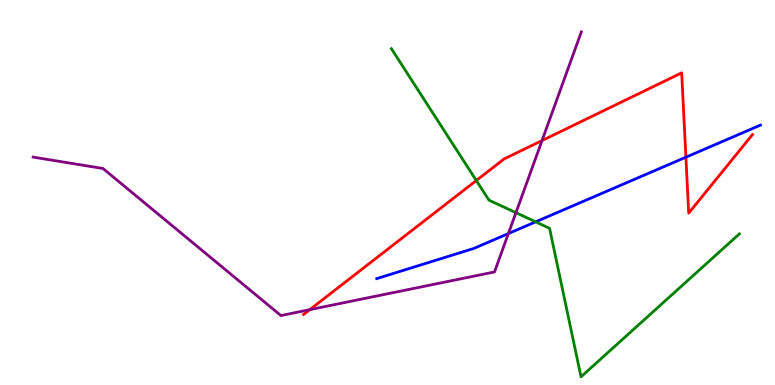[{'lines': ['blue', 'red'], 'intersections': [{'x': 8.85, 'y': 5.92}]}, {'lines': ['green', 'red'], 'intersections': [{'x': 6.15, 'y': 5.31}]}, {'lines': ['purple', 'red'], 'intersections': [{'x': 4.0, 'y': 1.96}, {'x': 6.99, 'y': 6.35}]}, {'lines': ['blue', 'green'], 'intersections': [{'x': 6.91, 'y': 4.24}]}, {'lines': ['blue', 'purple'], 'intersections': [{'x': 6.56, 'y': 3.93}]}, {'lines': ['green', 'purple'], 'intersections': [{'x': 6.66, 'y': 4.48}]}]